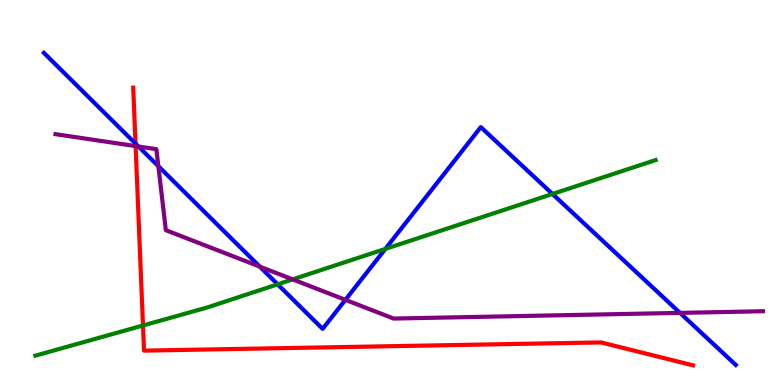[{'lines': ['blue', 'red'], 'intersections': [{'x': 1.75, 'y': 6.27}]}, {'lines': ['green', 'red'], 'intersections': [{'x': 1.84, 'y': 1.55}]}, {'lines': ['purple', 'red'], 'intersections': [{'x': 1.75, 'y': 6.21}]}, {'lines': ['blue', 'green'], 'intersections': [{'x': 3.58, 'y': 2.62}, {'x': 4.97, 'y': 3.53}, {'x': 7.13, 'y': 4.96}]}, {'lines': ['blue', 'purple'], 'intersections': [{'x': 1.79, 'y': 6.19}, {'x': 2.04, 'y': 5.68}, {'x': 3.35, 'y': 3.07}, {'x': 4.46, 'y': 2.21}, {'x': 8.77, 'y': 1.87}]}, {'lines': ['green', 'purple'], 'intersections': [{'x': 3.78, 'y': 2.74}]}]